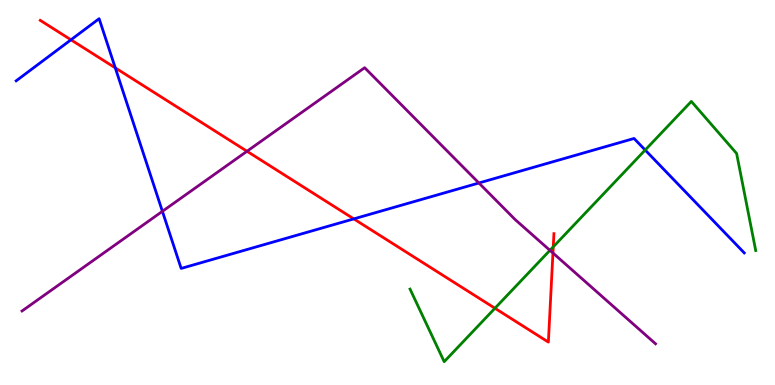[{'lines': ['blue', 'red'], 'intersections': [{'x': 0.916, 'y': 8.97}, {'x': 1.49, 'y': 8.24}, {'x': 4.57, 'y': 4.31}]}, {'lines': ['green', 'red'], 'intersections': [{'x': 6.39, 'y': 1.99}, {'x': 7.14, 'y': 3.59}]}, {'lines': ['purple', 'red'], 'intersections': [{'x': 3.19, 'y': 6.07}, {'x': 7.13, 'y': 3.43}]}, {'lines': ['blue', 'green'], 'intersections': [{'x': 8.32, 'y': 6.1}]}, {'lines': ['blue', 'purple'], 'intersections': [{'x': 2.1, 'y': 4.51}, {'x': 6.18, 'y': 5.25}]}, {'lines': ['green', 'purple'], 'intersections': [{'x': 7.1, 'y': 3.5}]}]